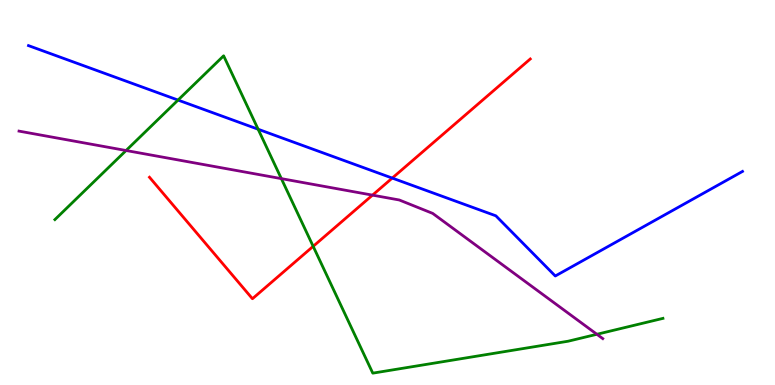[{'lines': ['blue', 'red'], 'intersections': [{'x': 5.06, 'y': 5.37}]}, {'lines': ['green', 'red'], 'intersections': [{'x': 4.04, 'y': 3.6}]}, {'lines': ['purple', 'red'], 'intersections': [{'x': 4.81, 'y': 4.93}]}, {'lines': ['blue', 'green'], 'intersections': [{'x': 2.3, 'y': 7.4}, {'x': 3.33, 'y': 6.64}]}, {'lines': ['blue', 'purple'], 'intersections': []}, {'lines': ['green', 'purple'], 'intersections': [{'x': 1.63, 'y': 6.09}, {'x': 3.63, 'y': 5.36}, {'x': 7.7, 'y': 1.32}]}]